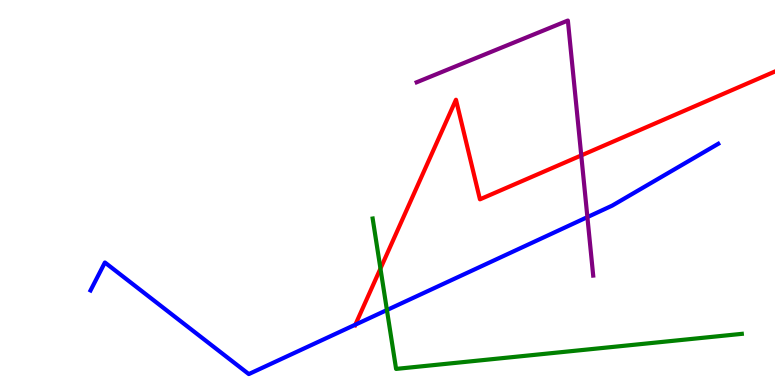[{'lines': ['blue', 'red'], 'intersections': [{'x': 4.59, 'y': 1.57}]}, {'lines': ['green', 'red'], 'intersections': [{'x': 4.91, 'y': 3.02}]}, {'lines': ['purple', 'red'], 'intersections': [{'x': 7.5, 'y': 5.96}]}, {'lines': ['blue', 'green'], 'intersections': [{'x': 4.99, 'y': 1.95}]}, {'lines': ['blue', 'purple'], 'intersections': [{'x': 7.58, 'y': 4.36}]}, {'lines': ['green', 'purple'], 'intersections': []}]